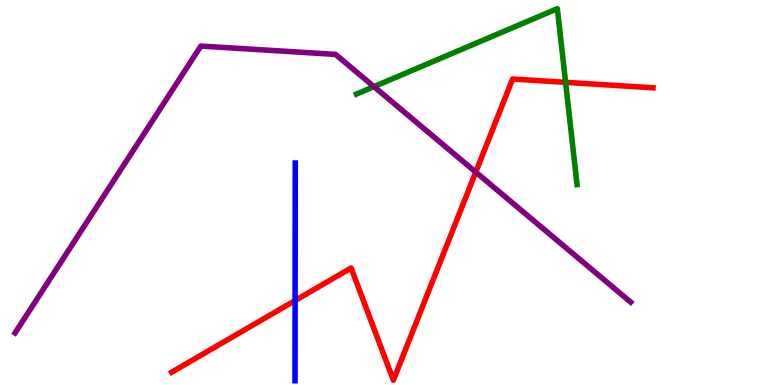[{'lines': ['blue', 'red'], 'intersections': [{'x': 3.81, 'y': 2.19}]}, {'lines': ['green', 'red'], 'intersections': [{'x': 7.3, 'y': 7.86}]}, {'lines': ['purple', 'red'], 'intersections': [{'x': 6.14, 'y': 5.53}]}, {'lines': ['blue', 'green'], 'intersections': []}, {'lines': ['blue', 'purple'], 'intersections': []}, {'lines': ['green', 'purple'], 'intersections': [{'x': 4.83, 'y': 7.75}]}]